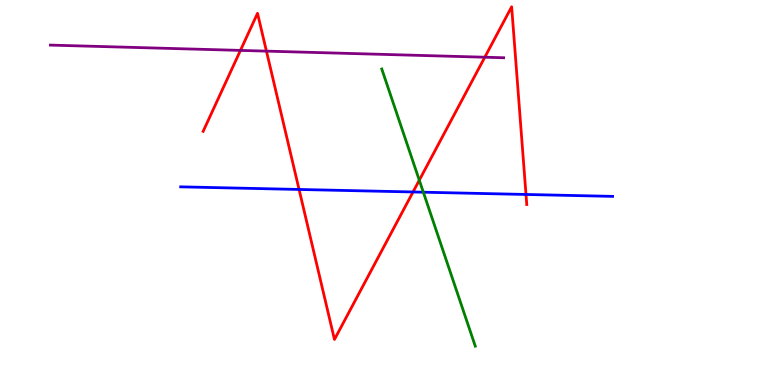[{'lines': ['blue', 'red'], 'intersections': [{'x': 3.86, 'y': 5.08}, {'x': 5.33, 'y': 5.01}, {'x': 6.79, 'y': 4.95}]}, {'lines': ['green', 'red'], 'intersections': [{'x': 5.41, 'y': 5.32}]}, {'lines': ['purple', 'red'], 'intersections': [{'x': 3.1, 'y': 8.69}, {'x': 3.44, 'y': 8.67}, {'x': 6.26, 'y': 8.51}]}, {'lines': ['blue', 'green'], 'intersections': [{'x': 5.46, 'y': 5.01}]}, {'lines': ['blue', 'purple'], 'intersections': []}, {'lines': ['green', 'purple'], 'intersections': []}]